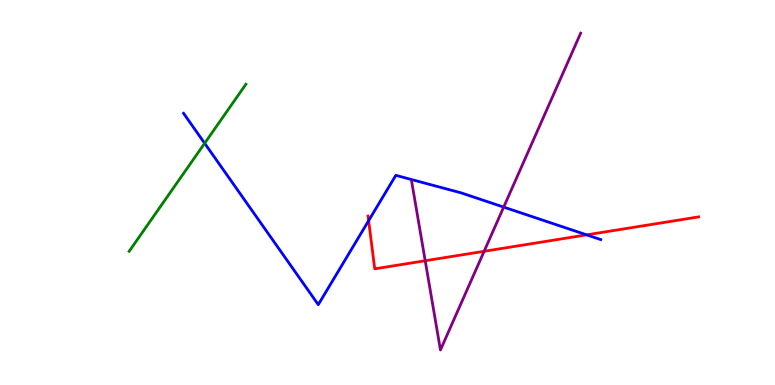[{'lines': ['blue', 'red'], 'intersections': [{'x': 4.76, 'y': 4.27}, {'x': 7.57, 'y': 3.9}]}, {'lines': ['green', 'red'], 'intersections': []}, {'lines': ['purple', 'red'], 'intersections': [{'x': 5.49, 'y': 3.23}, {'x': 6.25, 'y': 3.47}]}, {'lines': ['blue', 'green'], 'intersections': [{'x': 2.64, 'y': 6.28}]}, {'lines': ['blue', 'purple'], 'intersections': [{'x': 6.5, 'y': 4.62}]}, {'lines': ['green', 'purple'], 'intersections': []}]